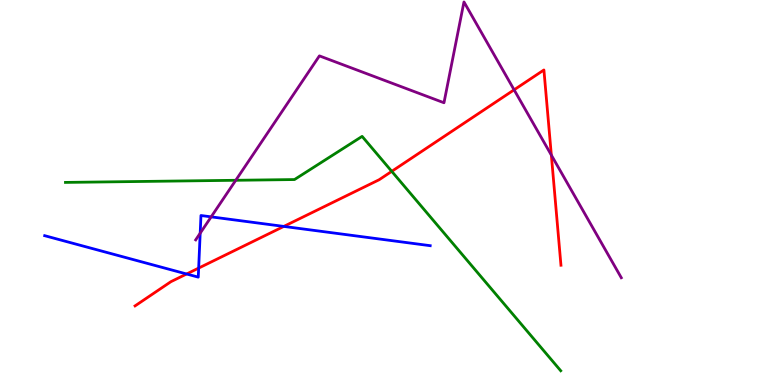[{'lines': ['blue', 'red'], 'intersections': [{'x': 2.41, 'y': 2.88}, {'x': 2.56, 'y': 3.04}, {'x': 3.66, 'y': 4.12}]}, {'lines': ['green', 'red'], 'intersections': [{'x': 5.05, 'y': 5.55}]}, {'lines': ['purple', 'red'], 'intersections': [{'x': 6.63, 'y': 7.67}, {'x': 7.11, 'y': 5.97}]}, {'lines': ['blue', 'green'], 'intersections': []}, {'lines': ['blue', 'purple'], 'intersections': [{'x': 2.58, 'y': 3.94}, {'x': 2.72, 'y': 4.37}]}, {'lines': ['green', 'purple'], 'intersections': [{'x': 3.04, 'y': 5.32}]}]